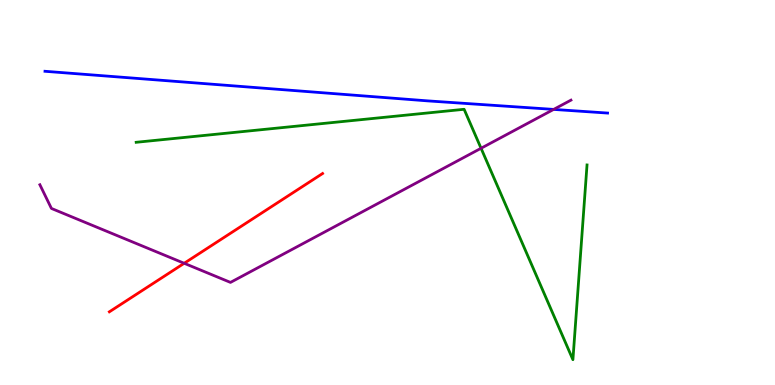[{'lines': ['blue', 'red'], 'intersections': []}, {'lines': ['green', 'red'], 'intersections': []}, {'lines': ['purple', 'red'], 'intersections': [{'x': 2.38, 'y': 3.16}]}, {'lines': ['blue', 'green'], 'intersections': []}, {'lines': ['blue', 'purple'], 'intersections': [{'x': 7.14, 'y': 7.16}]}, {'lines': ['green', 'purple'], 'intersections': [{'x': 6.21, 'y': 6.15}]}]